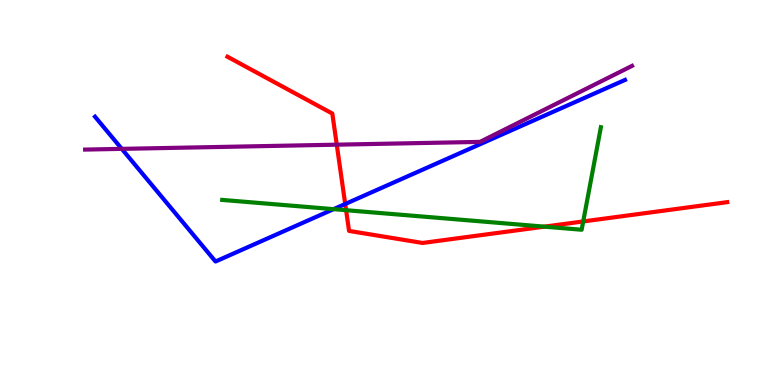[{'lines': ['blue', 'red'], 'intersections': [{'x': 4.45, 'y': 4.7}]}, {'lines': ['green', 'red'], 'intersections': [{'x': 4.47, 'y': 4.54}, {'x': 7.02, 'y': 4.11}, {'x': 7.53, 'y': 4.25}]}, {'lines': ['purple', 'red'], 'intersections': [{'x': 4.35, 'y': 6.24}]}, {'lines': ['blue', 'green'], 'intersections': [{'x': 4.3, 'y': 4.57}]}, {'lines': ['blue', 'purple'], 'intersections': [{'x': 1.57, 'y': 6.13}]}, {'lines': ['green', 'purple'], 'intersections': []}]